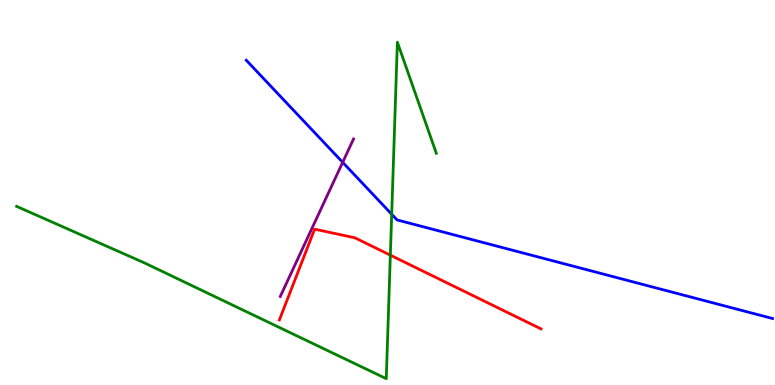[{'lines': ['blue', 'red'], 'intersections': []}, {'lines': ['green', 'red'], 'intersections': [{'x': 5.04, 'y': 3.37}]}, {'lines': ['purple', 'red'], 'intersections': []}, {'lines': ['blue', 'green'], 'intersections': [{'x': 5.05, 'y': 4.44}]}, {'lines': ['blue', 'purple'], 'intersections': [{'x': 4.42, 'y': 5.78}]}, {'lines': ['green', 'purple'], 'intersections': []}]